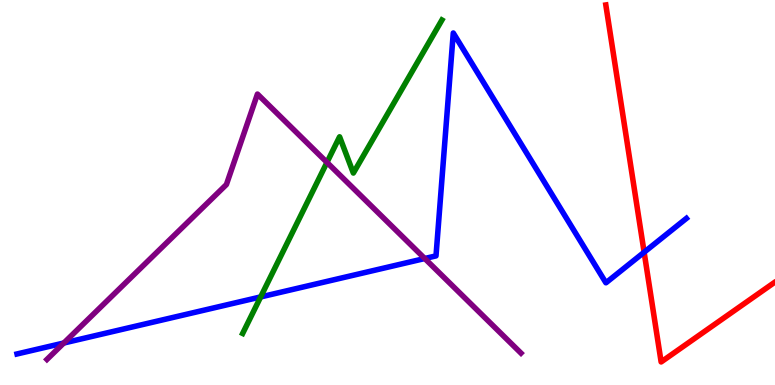[{'lines': ['blue', 'red'], 'intersections': [{'x': 8.31, 'y': 3.45}]}, {'lines': ['green', 'red'], 'intersections': []}, {'lines': ['purple', 'red'], 'intersections': []}, {'lines': ['blue', 'green'], 'intersections': [{'x': 3.36, 'y': 2.29}]}, {'lines': ['blue', 'purple'], 'intersections': [{'x': 0.823, 'y': 1.09}, {'x': 5.48, 'y': 3.29}]}, {'lines': ['green', 'purple'], 'intersections': [{'x': 4.22, 'y': 5.78}]}]